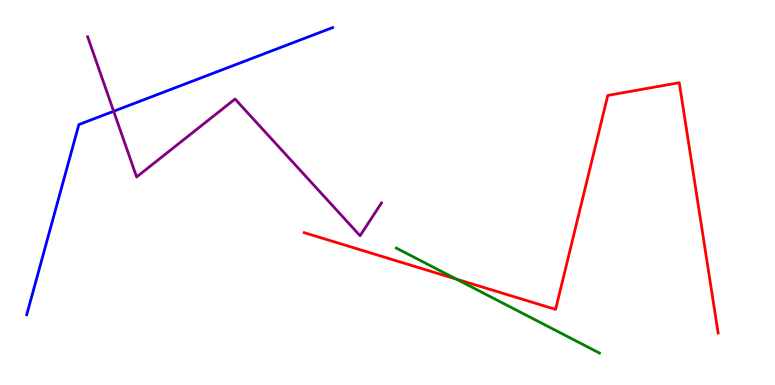[{'lines': ['blue', 'red'], 'intersections': []}, {'lines': ['green', 'red'], 'intersections': [{'x': 5.89, 'y': 2.75}]}, {'lines': ['purple', 'red'], 'intersections': []}, {'lines': ['blue', 'green'], 'intersections': []}, {'lines': ['blue', 'purple'], 'intersections': [{'x': 1.47, 'y': 7.11}]}, {'lines': ['green', 'purple'], 'intersections': []}]